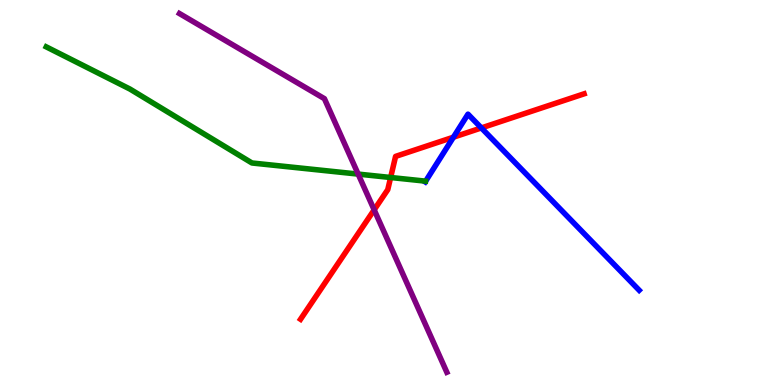[{'lines': ['blue', 'red'], 'intersections': [{'x': 5.85, 'y': 6.44}, {'x': 6.21, 'y': 6.68}]}, {'lines': ['green', 'red'], 'intersections': [{'x': 5.04, 'y': 5.39}]}, {'lines': ['purple', 'red'], 'intersections': [{'x': 4.83, 'y': 4.55}]}, {'lines': ['blue', 'green'], 'intersections': []}, {'lines': ['blue', 'purple'], 'intersections': []}, {'lines': ['green', 'purple'], 'intersections': [{'x': 4.62, 'y': 5.48}]}]